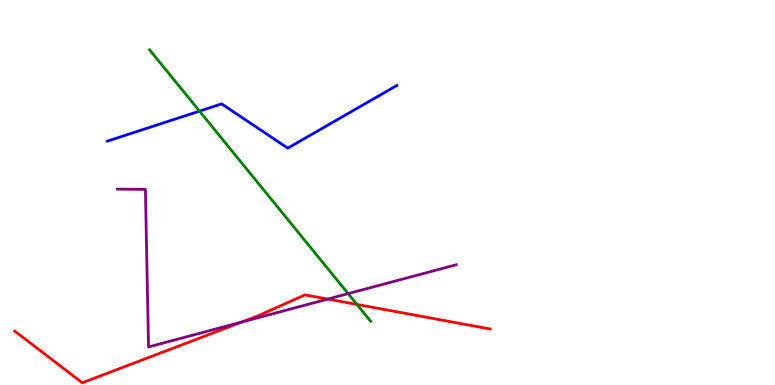[{'lines': ['blue', 'red'], 'intersections': []}, {'lines': ['green', 'red'], 'intersections': [{'x': 4.61, 'y': 2.09}]}, {'lines': ['purple', 'red'], 'intersections': [{'x': 3.12, 'y': 1.64}, {'x': 4.23, 'y': 2.23}]}, {'lines': ['blue', 'green'], 'intersections': [{'x': 2.57, 'y': 7.11}]}, {'lines': ['blue', 'purple'], 'intersections': []}, {'lines': ['green', 'purple'], 'intersections': [{'x': 4.49, 'y': 2.37}]}]